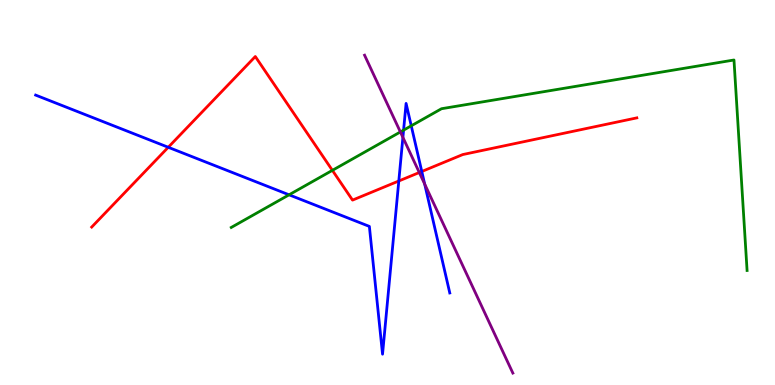[{'lines': ['blue', 'red'], 'intersections': [{'x': 2.17, 'y': 6.17}, {'x': 5.15, 'y': 5.3}, {'x': 5.44, 'y': 5.55}]}, {'lines': ['green', 'red'], 'intersections': [{'x': 4.29, 'y': 5.58}]}, {'lines': ['purple', 'red'], 'intersections': [{'x': 5.41, 'y': 5.52}]}, {'lines': ['blue', 'green'], 'intersections': [{'x': 3.73, 'y': 4.94}, {'x': 5.21, 'y': 6.62}, {'x': 5.31, 'y': 6.73}]}, {'lines': ['blue', 'purple'], 'intersections': [{'x': 5.2, 'y': 6.43}, {'x': 5.48, 'y': 5.22}]}, {'lines': ['green', 'purple'], 'intersections': [{'x': 5.17, 'y': 6.57}]}]